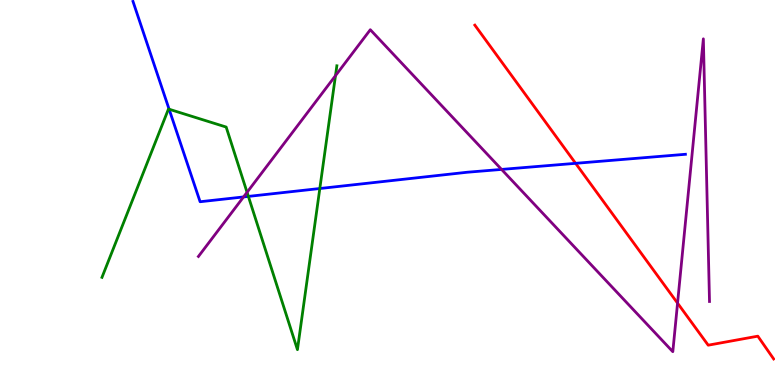[{'lines': ['blue', 'red'], 'intersections': [{'x': 7.43, 'y': 5.76}]}, {'lines': ['green', 'red'], 'intersections': []}, {'lines': ['purple', 'red'], 'intersections': [{'x': 8.74, 'y': 2.13}]}, {'lines': ['blue', 'green'], 'intersections': [{'x': 2.18, 'y': 7.16}, {'x': 3.2, 'y': 4.9}, {'x': 4.13, 'y': 5.1}]}, {'lines': ['blue', 'purple'], 'intersections': [{'x': 3.14, 'y': 4.88}, {'x': 6.47, 'y': 5.6}]}, {'lines': ['green', 'purple'], 'intersections': [{'x': 3.19, 'y': 5.01}, {'x': 4.33, 'y': 8.03}]}]